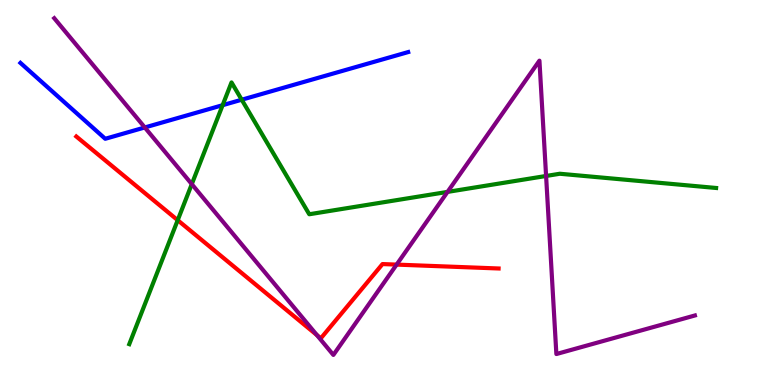[{'lines': ['blue', 'red'], 'intersections': []}, {'lines': ['green', 'red'], 'intersections': [{'x': 2.29, 'y': 4.28}]}, {'lines': ['purple', 'red'], 'intersections': [{'x': 4.09, 'y': 1.3}, {'x': 5.12, 'y': 3.13}]}, {'lines': ['blue', 'green'], 'intersections': [{'x': 2.87, 'y': 7.27}, {'x': 3.12, 'y': 7.41}]}, {'lines': ['blue', 'purple'], 'intersections': [{'x': 1.87, 'y': 6.69}]}, {'lines': ['green', 'purple'], 'intersections': [{'x': 2.47, 'y': 5.22}, {'x': 5.77, 'y': 5.02}, {'x': 7.05, 'y': 5.43}]}]